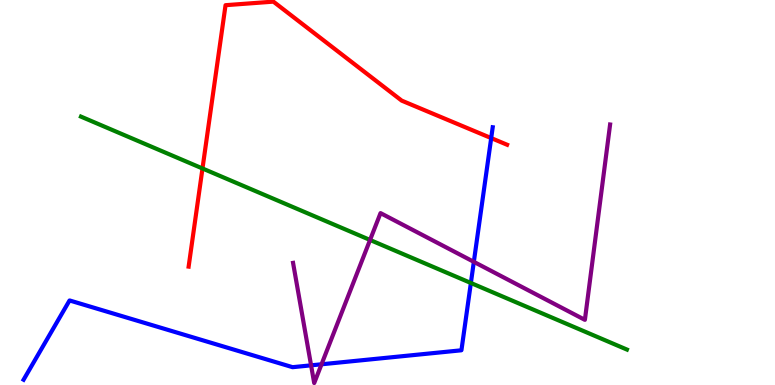[{'lines': ['blue', 'red'], 'intersections': [{'x': 6.34, 'y': 6.41}]}, {'lines': ['green', 'red'], 'intersections': [{'x': 2.61, 'y': 5.62}]}, {'lines': ['purple', 'red'], 'intersections': []}, {'lines': ['blue', 'green'], 'intersections': [{'x': 6.08, 'y': 2.65}]}, {'lines': ['blue', 'purple'], 'intersections': [{'x': 4.01, 'y': 0.511}, {'x': 4.15, 'y': 0.538}, {'x': 6.11, 'y': 3.2}]}, {'lines': ['green', 'purple'], 'intersections': [{'x': 4.77, 'y': 3.77}]}]